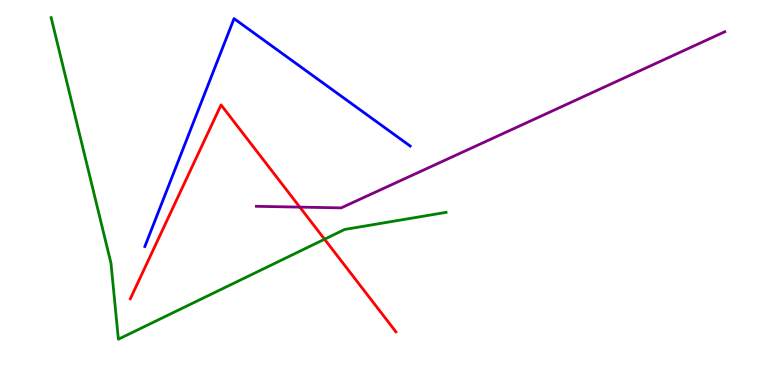[{'lines': ['blue', 'red'], 'intersections': []}, {'lines': ['green', 'red'], 'intersections': [{'x': 4.19, 'y': 3.79}]}, {'lines': ['purple', 'red'], 'intersections': [{'x': 3.87, 'y': 4.62}]}, {'lines': ['blue', 'green'], 'intersections': []}, {'lines': ['blue', 'purple'], 'intersections': []}, {'lines': ['green', 'purple'], 'intersections': []}]